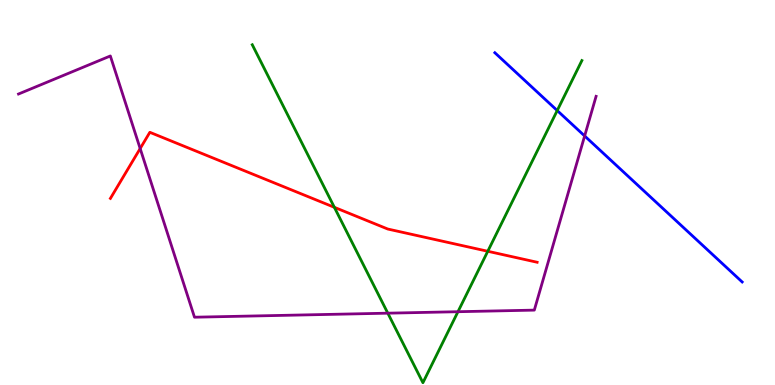[{'lines': ['blue', 'red'], 'intersections': []}, {'lines': ['green', 'red'], 'intersections': [{'x': 4.31, 'y': 4.62}, {'x': 6.29, 'y': 3.47}]}, {'lines': ['purple', 'red'], 'intersections': [{'x': 1.81, 'y': 6.14}]}, {'lines': ['blue', 'green'], 'intersections': [{'x': 7.19, 'y': 7.13}]}, {'lines': ['blue', 'purple'], 'intersections': [{'x': 7.54, 'y': 6.47}]}, {'lines': ['green', 'purple'], 'intersections': [{'x': 5.0, 'y': 1.87}, {'x': 5.91, 'y': 1.9}]}]